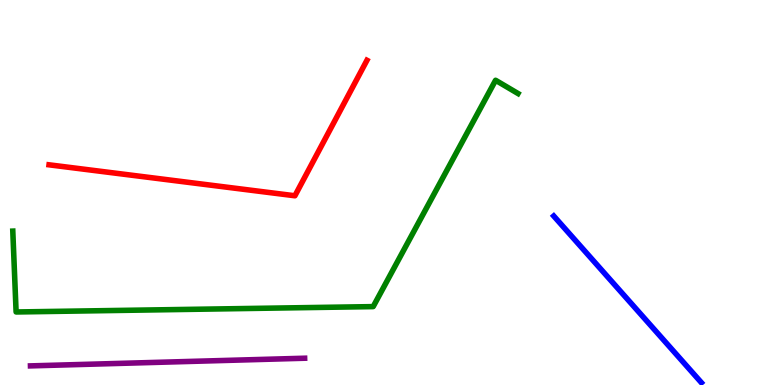[{'lines': ['blue', 'red'], 'intersections': []}, {'lines': ['green', 'red'], 'intersections': []}, {'lines': ['purple', 'red'], 'intersections': []}, {'lines': ['blue', 'green'], 'intersections': []}, {'lines': ['blue', 'purple'], 'intersections': []}, {'lines': ['green', 'purple'], 'intersections': []}]